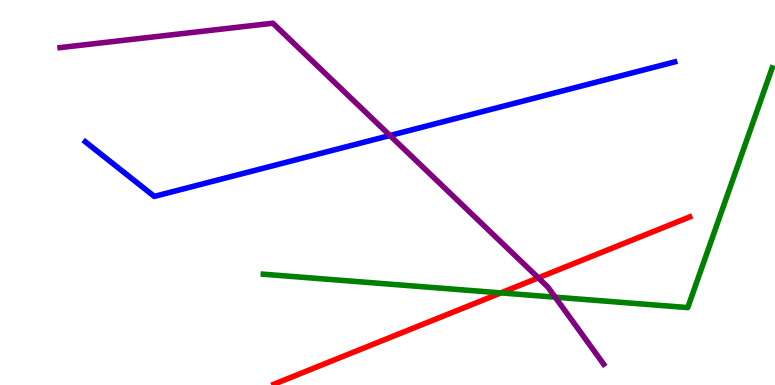[{'lines': ['blue', 'red'], 'intersections': []}, {'lines': ['green', 'red'], 'intersections': [{'x': 6.46, 'y': 2.39}]}, {'lines': ['purple', 'red'], 'intersections': [{'x': 6.95, 'y': 2.78}]}, {'lines': ['blue', 'green'], 'intersections': []}, {'lines': ['blue', 'purple'], 'intersections': [{'x': 5.03, 'y': 6.48}]}, {'lines': ['green', 'purple'], 'intersections': [{'x': 7.16, 'y': 2.28}]}]